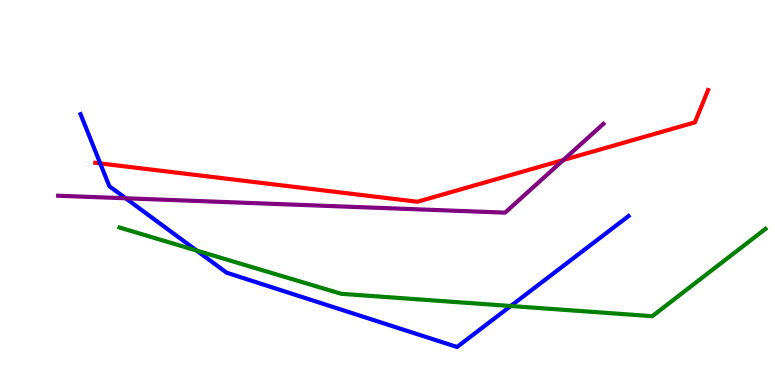[{'lines': ['blue', 'red'], 'intersections': [{'x': 1.29, 'y': 5.76}]}, {'lines': ['green', 'red'], 'intersections': []}, {'lines': ['purple', 'red'], 'intersections': [{'x': 7.27, 'y': 5.84}]}, {'lines': ['blue', 'green'], 'intersections': [{'x': 2.54, 'y': 3.49}, {'x': 6.59, 'y': 2.05}]}, {'lines': ['blue', 'purple'], 'intersections': [{'x': 1.62, 'y': 4.85}]}, {'lines': ['green', 'purple'], 'intersections': []}]